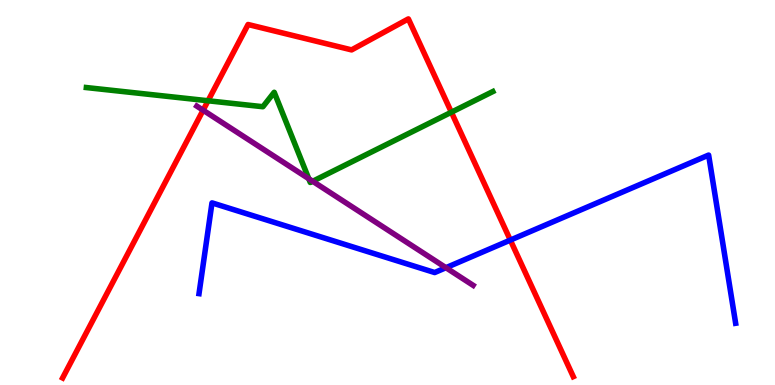[{'lines': ['blue', 'red'], 'intersections': [{'x': 6.58, 'y': 3.76}]}, {'lines': ['green', 'red'], 'intersections': [{'x': 2.68, 'y': 7.38}, {'x': 5.82, 'y': 7.09}]}, {'lines': ['purple', 'red'], 'intersections': [{'x': 2.62, 'y': 7.14}]}, {'lines': ['blue', 'green'], 'intersections': []}, {'lines': ['blue', 'purple'], 'intersections': [{'x': 5.75, 'y': 3.05}]}, {'lines': ['green', 'purple'], 'intersections': [{'x': 3.98, 'y': 5.36}, {'x': 4.03, 'y': 5.29}]}]